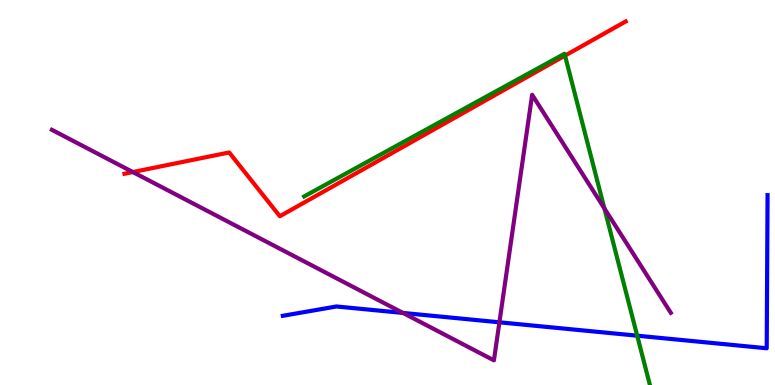[{'lines': ['blue', 'red'], 'intersections': []}, {'lines': ['green', 'red'], 'intersections': [{'x': 7.29, 'y': 8.56}]}, {'lines': ['purple', 'red'], 'intersections': [{'x': 1.71, 'y': 5.53}]}, {'lines': ['blue', 'green'], 'intersections': [{'x': 8.22, 'y': 1.28}]}, {'lines': ['blue', 'purple'], 'intersections': [{'x': 5.2, 'y': 1.87}, {'x': 6.44, 'y': 1.63}]}, {'lines': ['green', 'purple'], 'intersections': [{'x': 7.8, 'y': 4.59}]}]